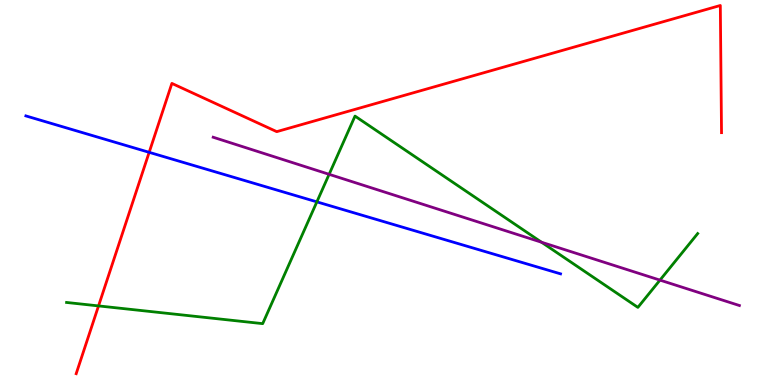[{'lines': ['blue', 'red'], 'intersections': [{'x': 1.92, 'y': 6.04}]}, {'lines': ['green', 'red'], 'intersections': [{'x': 1.27, 'y': 2.05}]}, {'lines': ['purple', 'red'], 'intersections': []}, {'lines': ['blue', 'green'], 'intersections': [{'x': 4.09, 'y': 4.76}]}, {'lines': ['blue', 'purple'], 'intersections': []}, {'lines': ['green', 'purple'], 'intersections': [{'x': 4.25, 'y': 5.47}, {'x': 6.99, 'y': 3.71}, {'x': 8.52, 'y': 2.72}]}]